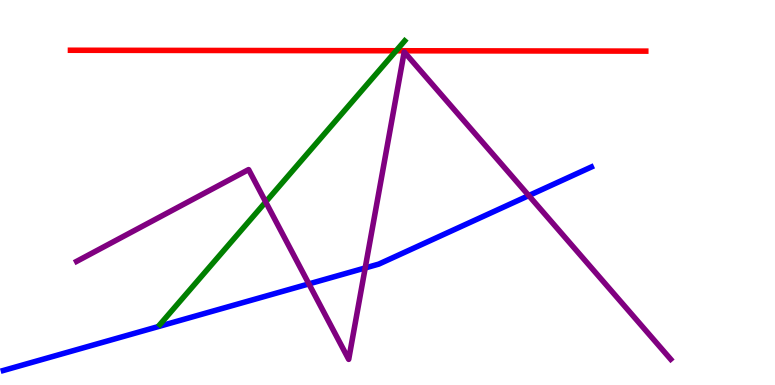[{'lines': ['blue', 'red'], 'intersections': []}, {'lines': ['green', 'red'], 'intersections': [{'x': 5.11, 'y': 8.68}]}, {'lines': ['purple', 'red'], 'intersections': []}, {'lines': ['blue', 'green'], 'intersections': []}, {'lines': ['blue', 'purple'], 'intersections': [{'x': 3.99, 'y': 2.63}, {'x': 4.71, 'y': 3.04}, {'x': 6.82, 'y': 4.92}]}, {'lines': ['green', 'purple'], 'intersections': [{'x': 3.43, 'y': 4.75}]}]